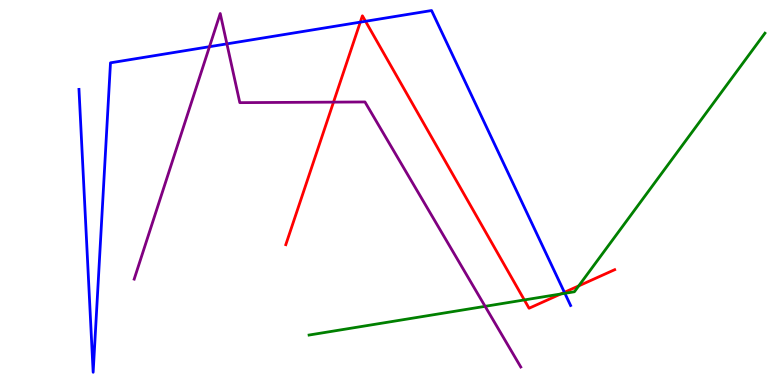[{'lines': ['blue', 'red'], 'intersections': [{'x': 4.65, 'y': 9.42}, {'x': 4.72, 'y': 9.45}, {'x': 7.28, 'y': 2.41}]}, {'lines': ['green', 'red'], 'intersections': [{'x': 6.77, 'y': 2.21}, {'x': 7.23, 'y': 2.36}, {'x': 7.47, 'y': 2.57}]}, {'lines': ['purple', 'red'], 'intersections': [{'x': 4.3, 'y': 7.35}]}, {'lines': ['blue', 'green'], 'intersections': [{'x': 7.29, 'y': 2.38}]}, {'lines': ['blue', 'purple'], 'intersections': [{'x': 2.7, 'y': 8.79}, {'x': 2.93, 'y': 8.86}]}, {'lines': ['green', 'purple'], 'intersections': [{'x': 6.26, 'y': 2.04}]}]